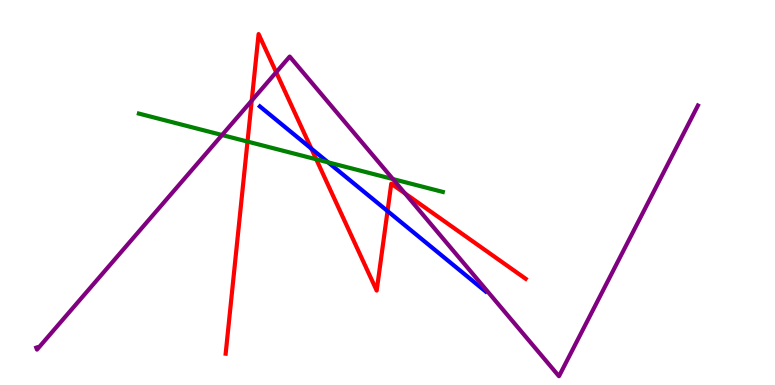[{'lines': ['blue', 'red'], 'intersections': [{'x': 4.02, 'y': 6.14}, {'x': 5.0, 'y': 4.52}]}, {'lines': ['green', 'red'], 'intersections': [{'x': 3.19, 'y': 6.32}, {'x': 4.08, 'y': 5.86}]}, {'lines': ['purple', 'red'], 'intersections': [{'x': 3.25, 'y': 7.39}, {'x': 3.56, 'y': 8.12}, {'x': 5.23, 'y': 4.98}]}, {'lines': ['blue', 'green'], 'intersections': [{'x': 4.23, 'y': 5.78}]}, {'lines': ['blue', 'purple'], 'intersections': []}, {'lines': ['green', 'purple'], 'intersections': [{'x': 2.87, 'y': 6.49}, {'x': 5.07, 'y': 5.35}]}]